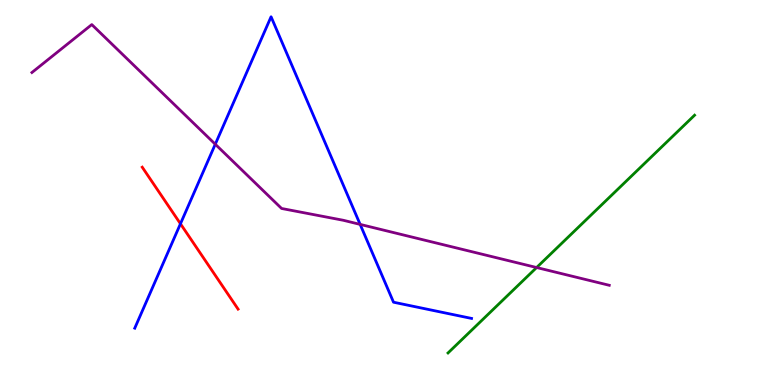[{'lines': ['blue', 'red'], 'intersections': [{'x': 2.33, 'y': 4.19}]}, {'lines': ['green', 'red'], 'intersections': []}, {'lines': ['purple', 'red'], 'intersections': []}, {'lines': ['blue', 'green'], 'intersections': []}, {'lines': ['blue', 'purple'], 'intersections': [{'x': 2.78, 'y': 6.25}, {'x': 4.65, 'y': 4.17}]}, {'lines': ['green', 'purple'], 'intersections': [{'x': 6.92, 'y': 3.05}]}]